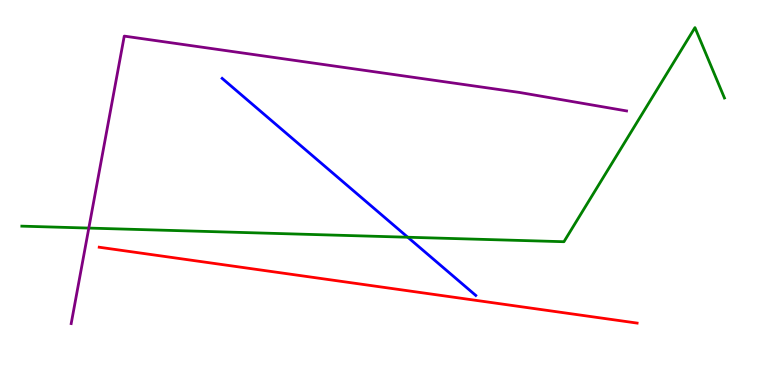[{'lines': ['blue', 'red'], 'intersections': []}, {'lines': ['green', 'red'], 'intersections': []}, {'lines': ['purple', 'red'], 'intersections': []}, {'lines': ['blue', 'green'], 'intersections': [{'x': 5.26, 'y': 3.84}]}, {'lines': ['blue', 'purple'], 'intersections': []}, {'lines': ['green', 'purple'], 'intersections': [{'x': 1.15, 'y': 4.08}]}]